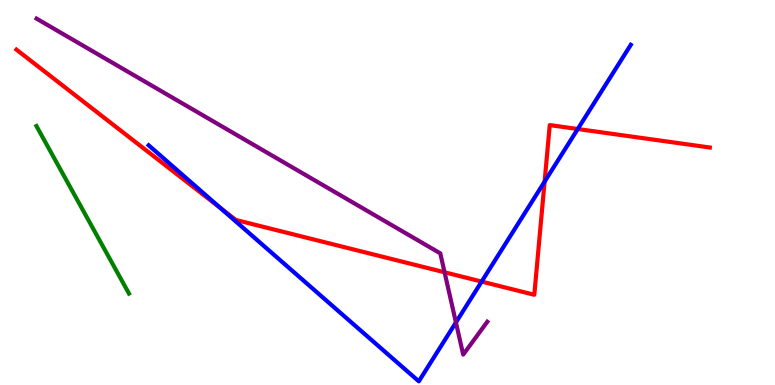[{'lines': ['blue', 'red'], 'intersections': [{'x': 2.84, 'y': 4.6}, {'x': 6.21, 'y': 2.69}, {'x': 7.03, 'y': 5.28}, {'x': 7.45, 'y': 6.65}]}, {'lines': ['green', 'red'], 'intersections': []}, {'lines': ['purple', 'red'], 'intersections': [{'x': 5.74, 'y': 2.93}]}, {'lines': ['blue', 'green'], 'intersections': []}, {'lines': ['blue', 'purple'], 'intersections': [{'x': 5.88, 'y': 1.63}]}, {'lines': ['green', 'purple'], 'intersections': []}]